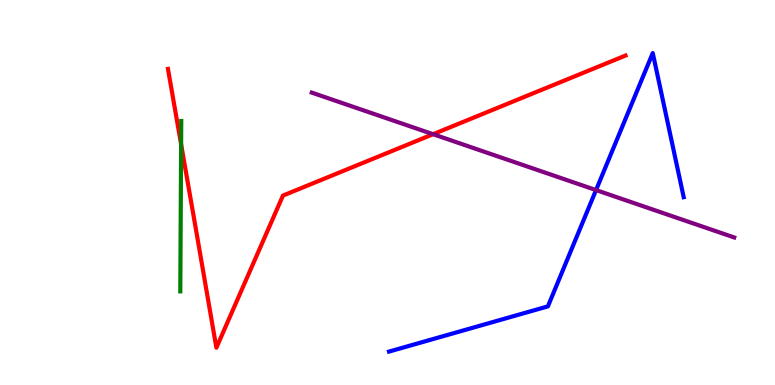[{'lines': ['blue', 'red'], 'intersections': []}, {'lines': ['green', 'red'], 'intersections': [{'x': 2.34, 'y': 6.25}]}, {'lines': ['purple', 'red'], 'intersections': [{'x': 5.59, 'y': 6.51}]}, {'lines': ['blue', 'green'], 'intersections': []}, {'lines': ['blue', 'purple'], 'intersections': [{'x': 7.69, 'y': 5.06}]}, {'lines': ['green', 'purple'], 'intersections': []}]